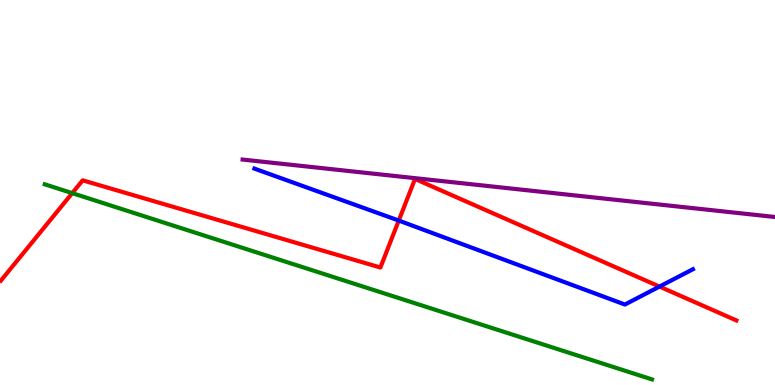[{'lines': ['blue', 'red'], 'intersections': [{'x': 5.15, 'y': 4.27}, {'x': 8.51, 'y': 2.56}]}, {'lines': ['green', 'red'], 'intersections': [{'x': 0.932, 'y': 4.98}]}, {'lines': ['purple', 'red'], 'intersections': []}, {'lines': ['blue', 'green'], 'intersections': []}, {'lines': ['blue', 'purple'], 'intersections': []}, {'lines': ['green', 'purple'], 'intersections': []}]